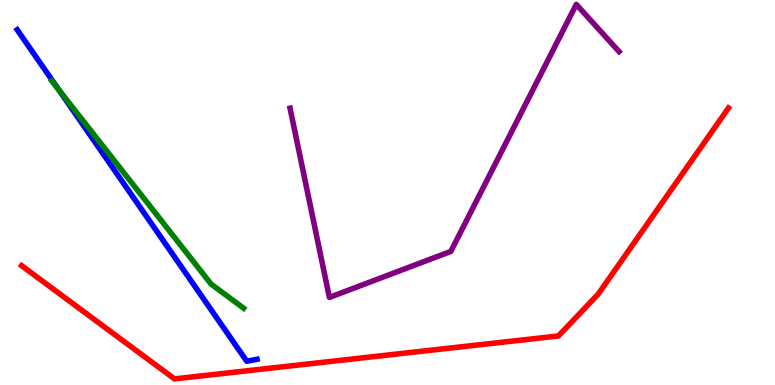[{'lines': ['blue', 'red'], 'intersections': []}, {'lines': ['green', 'red'], 'intersections': []}, {'lines': ['purple', 'red'], 'intersections': []}, {'lines': ['blue', 'green'], 'intersections': [{'x': 0.758, 'y': 7.67}]}, {'lines': ['blue', 'purple'], 'intersections': []}, {'lines': ['green', 'purple'], 'intersections': []}]